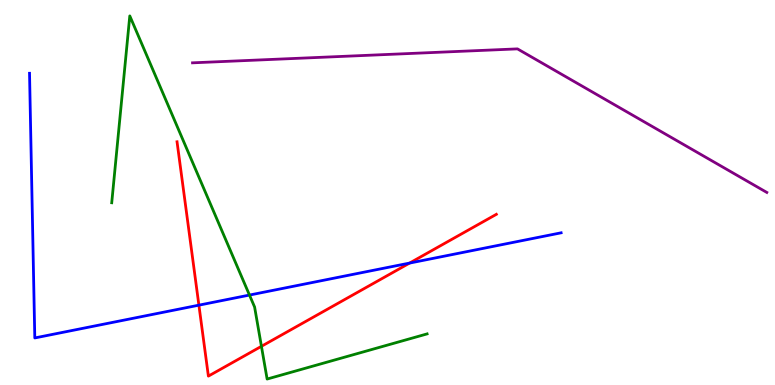[{'lines': ['blue', 'red'], 'intersections': [{'x': 2.57, 'y': 2.07}, {'x': 5.28, 'y': 3.17}]}, {'lines': ['green', 'red'], 'intersections': [{'x': 3.37, 'y': 1.0}]}, {'lines': ['purple', 'red'], 'intersections': []}, {'lines': ['blue', 'green'], 'intersections': [{'x': 3.22, 'y': 2.34}]}, {'lines': ['blue', 'purple'], 'intersections': []}, {'lines': ['green', 'purple'], 'intersections': []}]